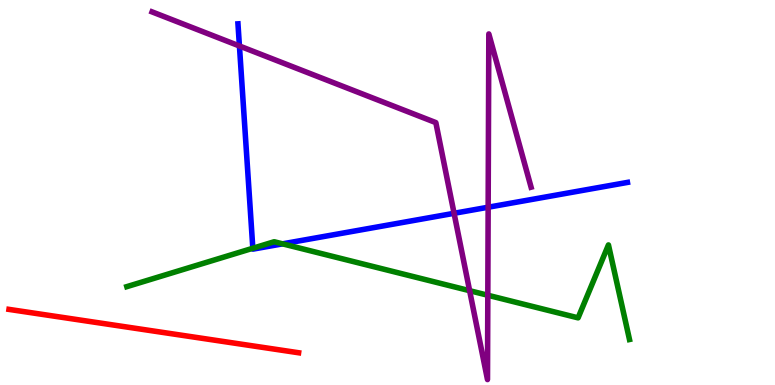[{'lines': ['blue', 'red'], 'intersections': []}, {'lines': ['green', 'red'], 'intersections': []}, {'lines': ['purple', 'red'], 'intersections': []}, {'lines': ['blue', 'green'], 'intersections': [{'x': 3.26, 'y': 3.55}, {'x': 3.65, 'y': 3.67}]}, {'lines': ['blue', 'purple'], 'intersections': [{'x': 3.09, 'y': 8.81}, {'x': 5.86, 'y': 4.46}, {'x': 6.3, 'y': 4.62}]}, {'lines': ['green', 'purple'], 'intersections': [{'x': 6.06, 'y': 2.45}, {'x': 6.29, 'y': 2.33}]}]